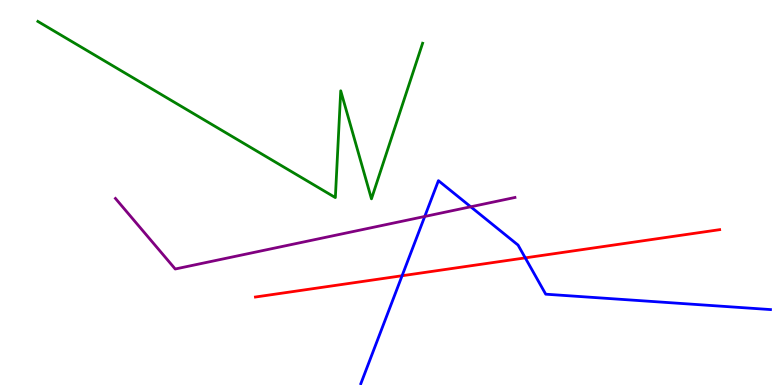[{'lines': ['blue', 'red'], 'intersections': [{'x': 5.19, 'y': 2.84}, {'x': 6.78, 'y': 3.3}]}, {'lines': ['green', 'red'], 'intersections': []}, {'lines': ['purple', 'red'], 'intersections': []}, {'lines': ['blue', 'green'], 'intersections': []}, {'lines': ['blue', 'purple'], 'intersections': [{'x': 5.48, 'y': 4.38}, {'x': 6.07, 'y': 4.63}]}, {'lines': ['green', 'purple'], 'intersections': []}]